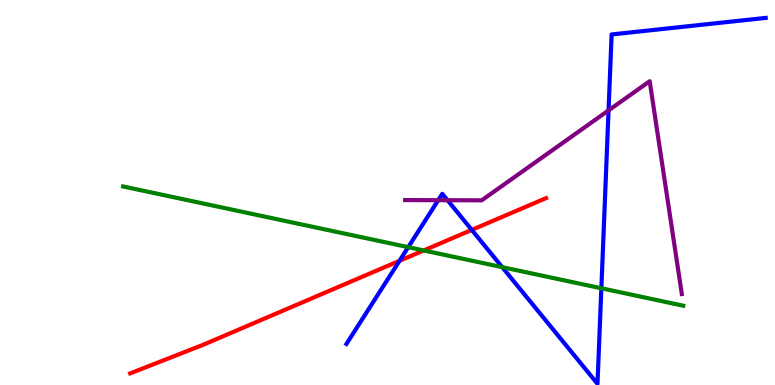[{'lines': ['blue', 'red'], 'intersections': [{'x': 5.16, 'y': 3.23}, {'x': 6.09, 'y': 4.03}]}, {'lines': ['green', 'red'], 'intersections': [{'x': 5.47, 'y': 3.49}]}, {'lines': ['purple', 'red'], 'intersections': []}, {'lines': ['blue', 'green'], 'intersections': [{'x': 5.27, 'y': 3.58}, {'x': 6.48, 'y': 3.06}, {'x': 7.76, 'y': 2.51}]}, {'lines': ['blue', 'purple'], 'intersections': [{'x': 5.65, 'y': 4.8}, {'x': 5.77, 'y': 4.8}, {'x': 7.85, 'y': 7.13}]}, {'lines': ['green', 'purple'], 'intersections': []}]